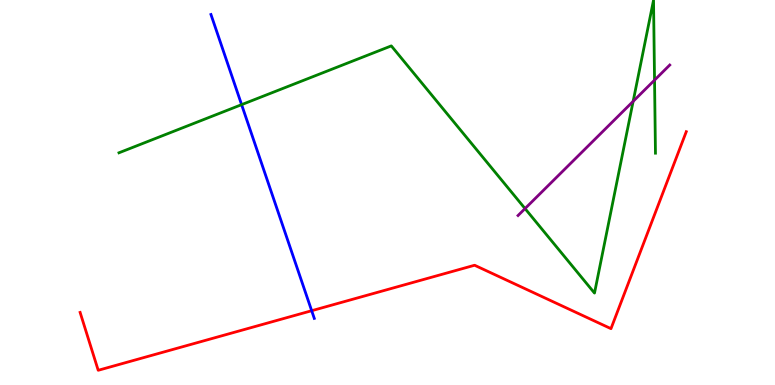[{'lines': ['blue', 'red'], 'intersections': [{'x': 4.02, 'y': 1.93}]}, {'lines': ['green', 'red'], 'intersections': []}, {'lines': ['purple', 'red'], 'intersections': []}, {'lines': ['blue', 'green'], 'intersections': [{'x': 3.12, 'y': 7.28}]}, {'lines': ['blue', 'purple'], 'intersections': []}, {'lines': ['green', 'purple'], 'intersections': [{'x': 6.77, 'y': 4.58}, {'x': 8.17, 'y': 7.37}, {'x': 8.45, 'y': 7.92}]}]